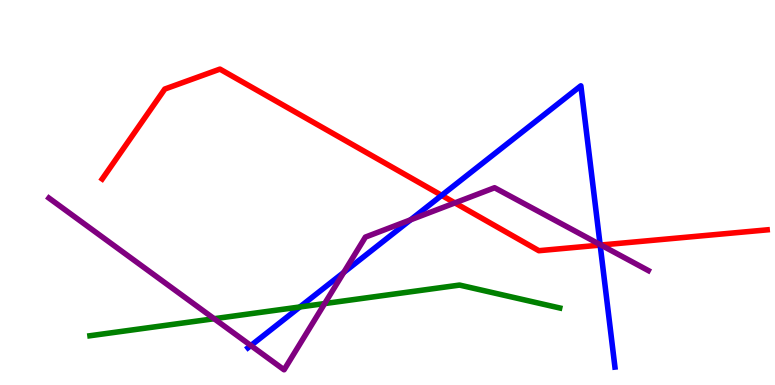[{'lines': ['blue', 'red'], 'intersections': [{'x': 5.7, 'y': 4.93}, {'x': 7.74, 'y': 3.63}]}, {'lines': ['green', 'red'], 'intersections': []}, {'lines': ['purple', 'red'], 'intersections': [{'x': 5.87, 'y': 4.73}, {'x': 7.75, 'y': 3.64}]}, {'lines': ['blue', 'green'], 'intersections': [{'x': 3.87, 'y': 2.03}]}, {'lines': ['blue', 'purple'], 'intersections': [{'x': 3.24, 'y': 1.03}, {'x': 4.44, 'y': 2.92}, {'x': 5.3, 'y': 4.29}, {'x': 7.74, 'y': 3.65}]}, {'lines': ['green', 'purple'], 'intersections': [{'x': 2.76, 'y': 1.72}, {'x': 4.19, 'y': 2.12}]}]